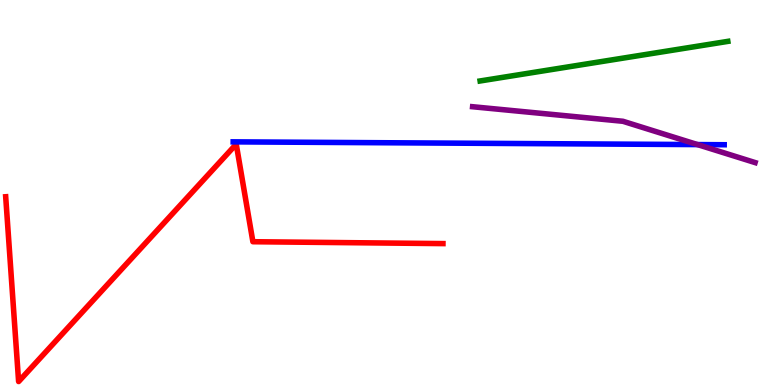[{'lines': ['blue', 'red'], 'intersections': []}, {'lines': ['green', 'red'], 'intersections': []}, {'lines': ['purple', 'red'], 'intersections': []}, {'lines': ['blue', 'green'], 'intersections': []}, {'lines': ['blue', 'purple'], 'intersections': [{'x': 9.0, 'y': 6.24}]}, {'lines': ['green', 'purple'], 'intersections': []}]